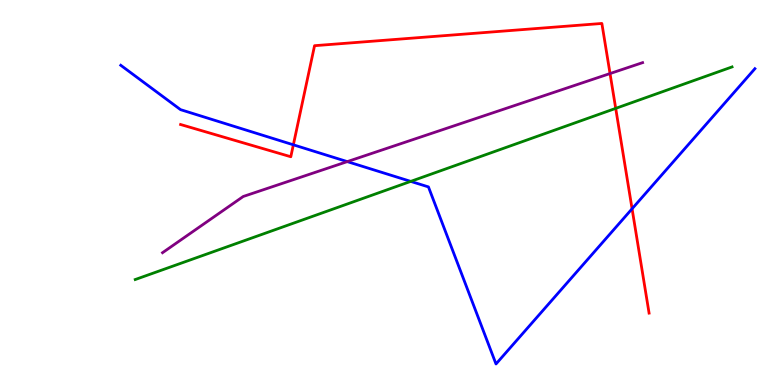[{'lines': ['blue', 'red'], 'intersections': [{'x': 3.79, 'y': 6.24}, {'x': 8.16, 'y': 4.58}]}, {'lines': ['green', 'red'], 'intersections': [{'x': 7.94, 'y': 7.19}]}, {'lines': ['purple', 'red'], 'intersections': [{'x': 7.87, 'y': 8.09}]}, {'lines': ['blue', 'green'], 'intersections': [{'x': 5.3, 'y': 5.29}]}, {'lines': ['blue', 'purple'], 'intersections': [{'x': 4.48, 'y': 5.8}]}, {'lines': ['green', 'purple'], 'intersections': []}]